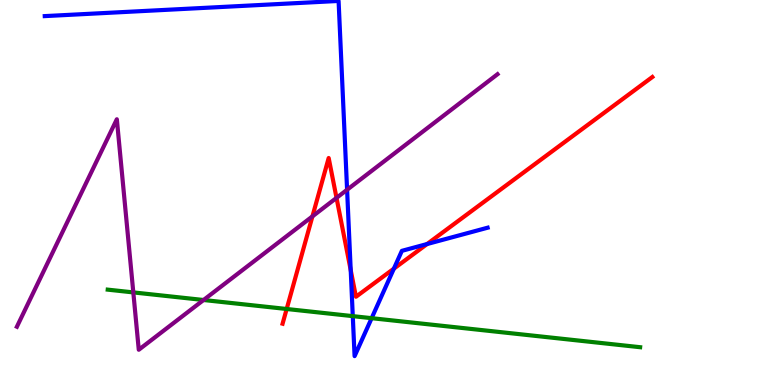[{'lines': ['blue', 'red'], 'intersections': [{'x': 4.53, 'y': 2.98}, {'x': 5.08, 'y': 3.02}, {'x': 5.51, 'y': 3.66}]}, {'lines': ['green', 'red'], 'intersections': [{'x': 3.7, 'y': 1.97}]}, {'lines': ['purple', 'red'], 'intersections': [{'x': 4.03, 'y': 4.38}, {'x': 4.34, 'y': 4.86}]}, {'lines': ['blue', 'green'], 'intersections': [{'x': 4.55, 'y': 1.79}, {'x': 4.8, 'y': 1.74}]}, {'lines': ['blue', 'purple'], 'intersections': [{'x': 4.48, 'y': 5.07}]}, {'lines': ['green', 'purple'], 'intersections': [{'x': 1.72, 'y': 2.41}, {'x': 2.63, 'y': 2.21}]}]